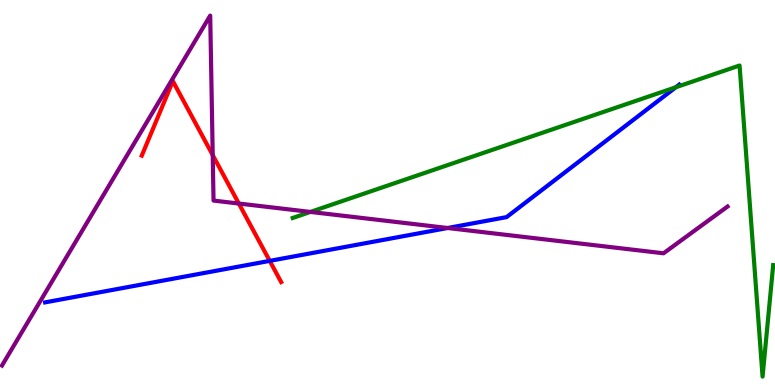[{'lines': ['blue', 'red'], 'intersections': [{'x': 3.48, 'y': 3.22}]}, {'lines': ['green', 'red'], 'intersections': []}, {'lines': ['purple', 'red'], 'intersections': [{'x': 2.74, 'y': 5.97}, {'x': 3.08, 'y': 4.71}]}, {'lines': ['blue', 'green'], 'intersections': [{'x': 8.72, 'y': 7.73}]}, {'lines': ['blue', 'purple'], 'intersections': [{'x': 5.78, 'y': 4.08}]}, {'lines': ['green', 'purple'], 'intersections': [{'x': 4.01, 'y': 4.5}]}]